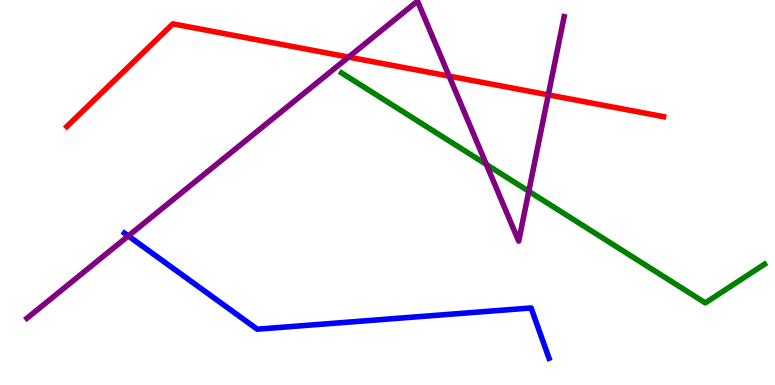[{'lines': ['blue', 'red'], 'intersections': []}, {'lines': ['green', 'red'], 'intersections': []}, {'lines': ['purple', 'red'], 'intersections': [{'x': 4.5, 'y': 8.52}, {'x': 5.8, 'y': 8.02}, {'x': 7.07, 'y': 7.54}]}, {'lines': ['blue', 'green'], 'intersections': []}, {'lines': ['blue', 'purple'], 'intersections': [{'x': 1.66, 'y': 3.87}]}, {'lines': ['green', 'purple'], 'intersections': [{'x': 6.28, 'y': 5.73}, {'x': 6.82, 'y': 5.03}]}]